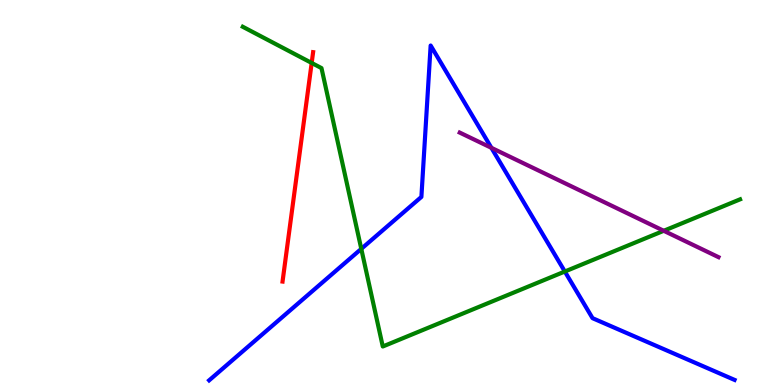[{'lines': ['blue', 'red'], 'intersections': []}, {'lines': ['green', 'red'], 'intersections': [{'x': 4.02, 'y': 8.36}]}, {'lines': ['purple', 'red'], 'intersections': []}, {'lines': ['blue', 'green'], 'intersections': [{'x': 4.66, 'y': 3.54}, {'x': 7.29, 'y': 2.95}]}, {'lines': ['blue', 'purple'], 'intersections': [{'x': 6.34, 'y': 6.16}]}, {'lines': ['green', 'purple'], 'intersections': [{'x': 8.56, 'y': 4.01}]}]